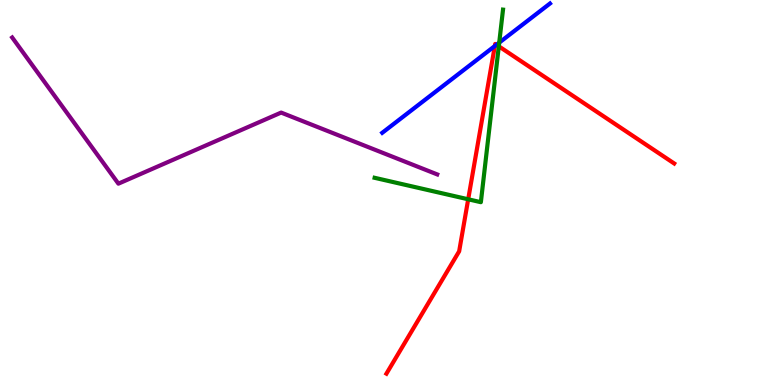[{'lines': ['blue', 'red'], 'intersections': [{'x': 6.38, 'y': 8.8}, {'x': 6.41, 'y': 8.84}]}, {'lines': ['green', 'red'], 'intersections': [{'x': 6.04, 'y': 4.82}, {'x': 6.44, 'y': 8.8}]}, {'lines': ['purple', 'red'], 'intersections': []}, {'lines': ['blue', 'green'], 'intersections': [{'x': 6.44, 'y': 8.89}]}, {'lines': ['blue', 'purple'], 'intersections': []}, {'lines': ['green', 'purple'], 'intersections': []}]